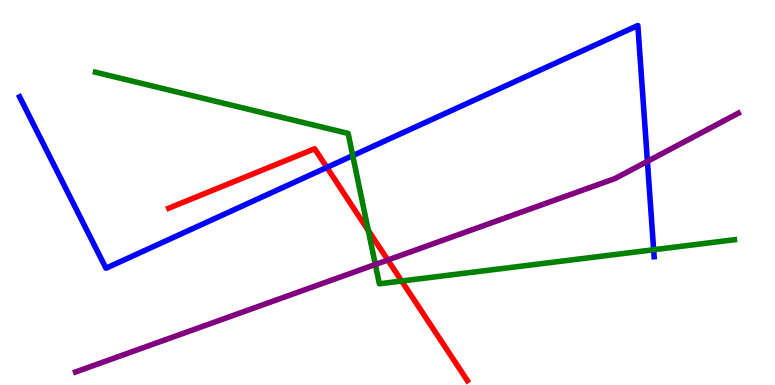[{'lines': ['blue', 'red'], 'intersections': [{'x': 4.22, 'y': 5.65}]}, {'lines': ['green', 'red'], 'intersections': [{'x': 4.75, 'y': 4.01}, {'x': 5.18, 'y': 2.7}]}, {'lines': ['purple', 'red'], 'intersections': [{'x': 5.0, 'y': 3.25}]}, {'lines': ['blue', 'green'], 'intersections': [{'x': 4.55, 'y': 5.96}, {'x': 8.43, 'y': 3.51}]}, {'lines': ['blue', 'purple'], 'intersections': [{'x': 8.35, 'y': 5.81}]}, {'lines': ['green', 'purple'], 'intersections': [{'x': 4.84, 'y': 3.13}]}]